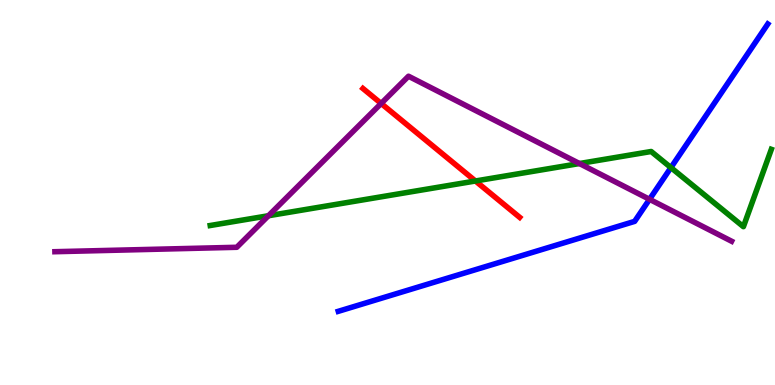[{'lines': ['blue', 'red'], 'intersections': []}, {'lines': ['green', 'red'], 'intersections': [{'x': 6.13, 'y': 5.3}]}, {'lines': ['purple', 'red'], 'intersections': [{'x': 4.92, 'y': 7.31}]}, {'lines': ['blue', 'green'], 'intersections': [{'x': 8.66, 'y': 5.65}]}, {'lines': ['blue', 'purple'], 'intersections': [{'x': 8.38, 'y': 4.82}]}, {'lines': ['green', 'purple'], 'intersections': [{'x': 3.46, 'y': 4.4}, {'x': 7.48, 'y': 5.75}]}]